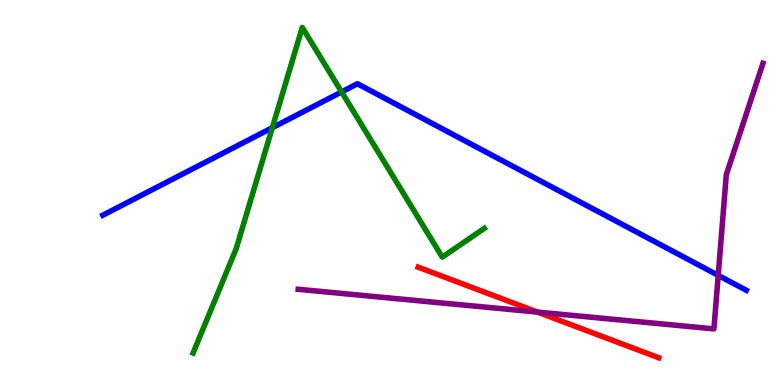[{'lines': ['blue', 'red'], 'intersections': []}, {'lines': ['green', 'red'], 'intersections': []}, {'lines': ['purple', 'red'], 'intersections': [{'x': 6.94, 'y': 1.89}]}, {'lines': ['blue', 'green'], 'intersections': [{'x': 3.51, 'y': 6.68}, {'x': 4.41, 'y': 7.61}]}, {'lines': ['blue', 'purple'], 'intersections': [{'x': 9.27, 'y': 2.85}]}, {'lines': ['green', 'purple'], 'intersections': []}]